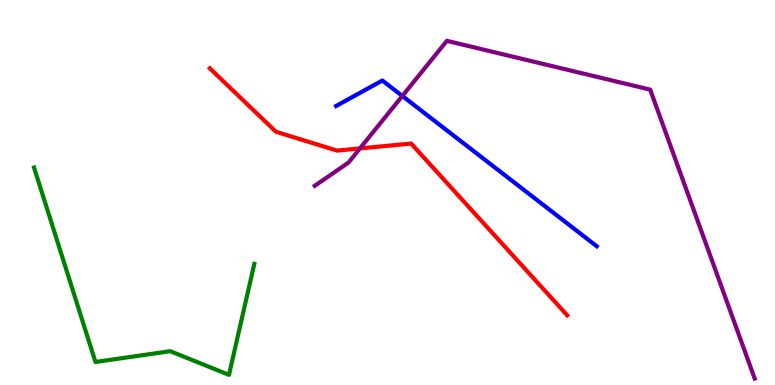[{'lines': ['blue', 'red'], 'intersections': []}, {'lines': ['green', 'red'], 'intersections': []}, {'lines': ['purple', 'red'], 'intersections': [{'x': 4.64, 'y': 6.15}]}, {'lines': ['blue', 'green'], 'intersections': []}, {'lines': ['blue', 'purple'], 'intersections': [{'x': 5.19, 'y': 7.51}]}, {'lines': ['green', 'purple'], 'intersections': []}]